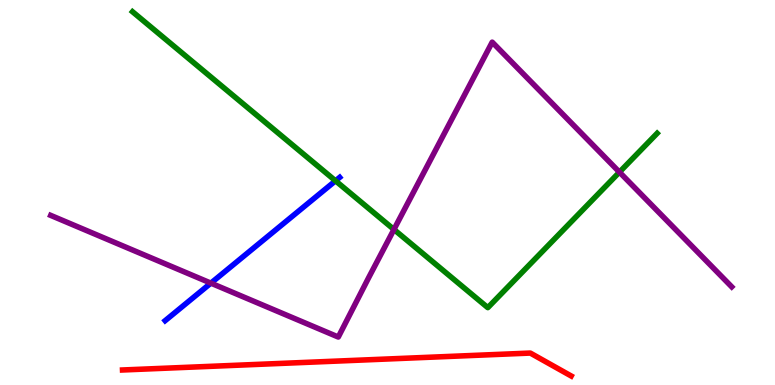[{'lines': ['blue', 'red'], 'intersections': []}, {'lines': ['green', 'red'], 'intersections': []}, {'lines': ['purple', 'red'], 'intersections': []}, {'lines': ['blue', 'green'], 'intersections': [{'x': 4.33, 'y': 5.3}]}, {'lines': ['blue', 'purple'], 'intersections': [{'x': 2.72, 'y': 2.65}]}, {'lines': ['green', 'purple'], 'intersections': [{'x': 5.08, 'y': 4.04}, {'x': 7.99, 'y': 5.53}]}]